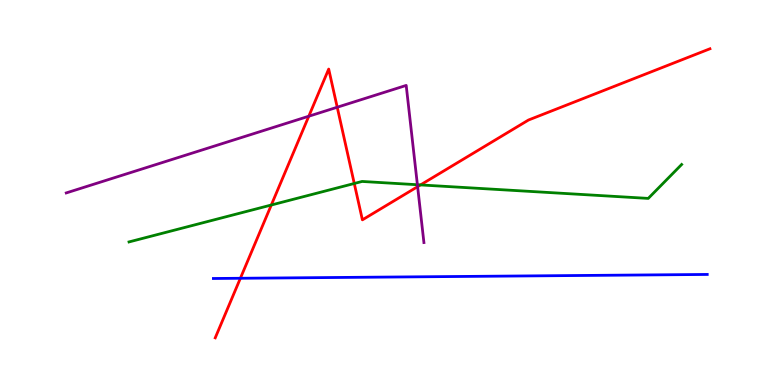[{'lines': ['blue', 'red'], 'intersections': [{'x': 3.1, 'y': 2.77}]}, {'lines': ['green', 'red'], 'intersections': [{'x': 3.5, 'y': 4.68}, {'x': 4.57, 'y': 5.23}, {'x': 5.43, 'y': 5.2}]}, {'lines': ['purple', 'red'], 'intersections': [{'x': 3.98, 'y': 6.98}, {'x': 4.35, 'y': 7.21}, {'x': 5.39, 'y': 5.15}]}, {'lines': ['blue', 'green'], 'intersections': []}, {'lines': ['blue', 'purple'], 'intersections': []}, {'lines': ['green', 'purple'], 'intersections': [{'x': 5.39, 'y': 5.2}]}]